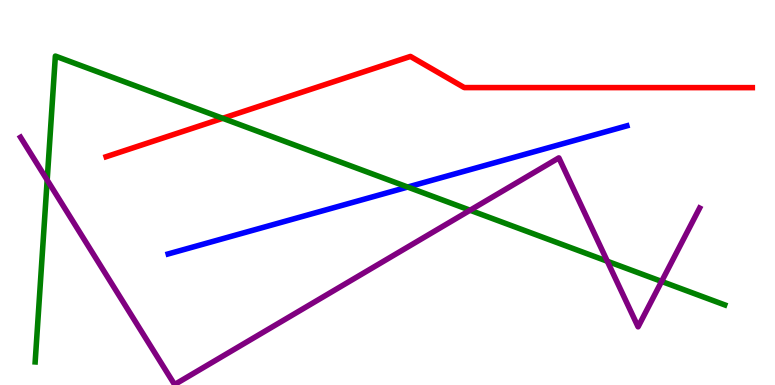[{'lines': ['blue', 'red'], 'intersections': []}, {'lines': ['green', 'red'], 'intersections': [{'x': 2.87, 'y': 6.93}]}, {'lines': ['purple', 'red'], 'intersections': []}, {'lines': ['blue', 'green'], 'intersections': [{'x': 5.26, 'y': 5.14}]}, {'lines': ['blue', 'purple'], 'intersections': []}, {'lines': ['green', 'purple'], 'intersections': [{'x': 0.609, 'y': 5.32}, {'x': 6.07, 'y': 4.54}, {'x': 7.84, 'y': 3.21}, {'x': 8.54, 'y': 2.69}]}]